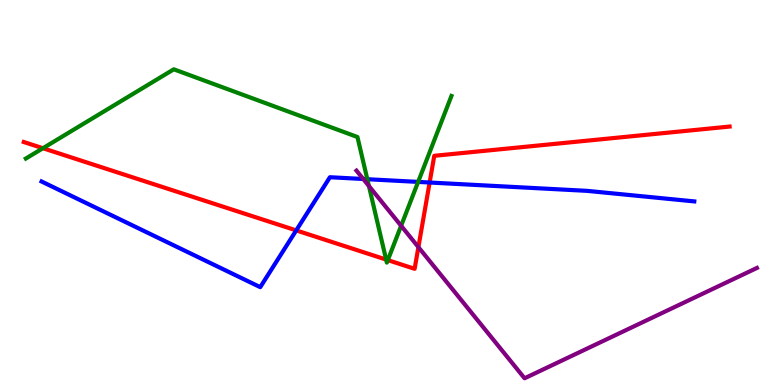[{'lines': ['blue', 'red'], 'intersections': [{'x': 3.82, 'y': 4.02}, {'x': 5.54, 'y': 5.26}]}, {'lines': ['green', 'red'], 'intersections': [{'x': 0.554, 'y': 6.15}, {'x': 4.98, 'y': 3.26}, {'x': 5.0, 'y': 3.24}]}, {'lines': ['purple', 'red'], 'intersections': [{'x': 5.4, 'y': 3.58}]}, {'lines': ['blue', 'green'], 'intersections': [{'x': 4.74, 'y': 5.35}, {'x': 5.4, 'y': 5.28}]}, {'lines': ['blue', 'purple'], 'intersections': [{'x': 4.69, 'y': 5.35}]}, {'lines': ['green', 'purple'], 'intersections': [{'x': 4.76, 'y': 5.17}, {'x': 5.18, 'y': 4.14}]}]